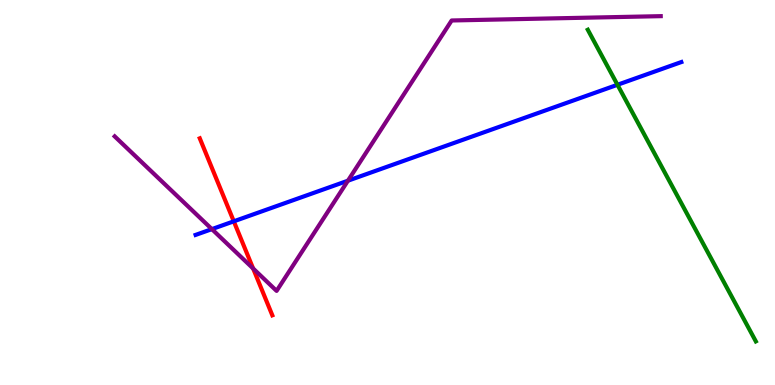[{'lines': ['blue', 'red'], 'intersections': [{'x': 3.02, 'y': 4.25}]}, {'lines': ['green', 'red'], 'intersections': []}, {'lines': ['purple', 'red'], 'intersections': [{'x': 3.27, 'y': 3.03}]}, {'lines': ['blue', 'green'], 'intersections': [{'x': 7.97, 'y': 7.8}]}, {'lines': ['blue', 'purple'], 'intersections': [{'x': 2.73, 'y': 4.05}, {'x': 4.49, 'y': 5.31}]}, {'lines': ['green', 'purple'], 'intersections': []}]